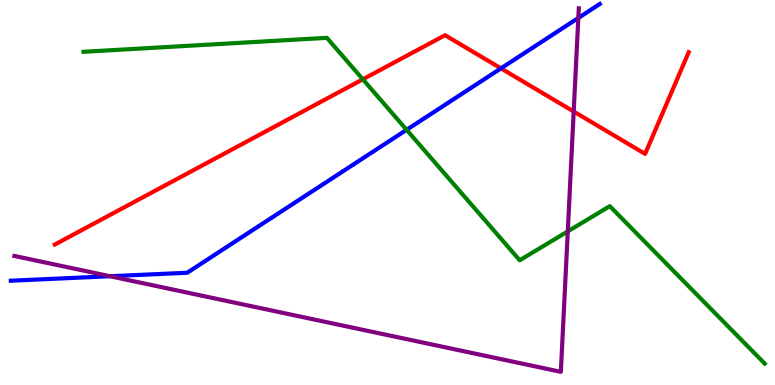[{'lines': ['blue', 'red'], 'intersections': [{'x': 6.46, 'y': 8.22}]}, {'lines': ['green', 'red'], 'intersections': [{'x': 4.68, 'y': 7.94}]}, {'lines': ['purple', 'red'], 'intersections': [{'x': 7.4, 'y': 7.1}]}, {'lines': ['blue', 'green'], 'intersections': [{'x': 5.25, 'y': 6.63}]}, {'lines': ['blue', 'purple'], 'intersections': [{'x': 1.42, 'y': 2.83}, {'x': 7.46, 'y': 9.53}]}, {'lines': ['green', 'purple'], 'intersections': [{'x': 7.33, 'y': 3.99}]}]